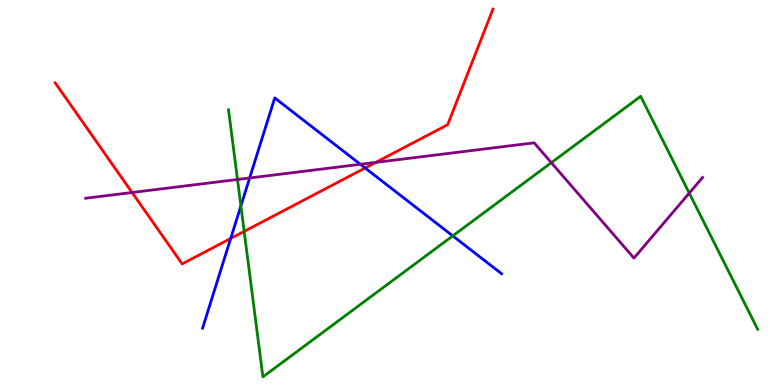[{'lines': ['blue', 'red'], 'intersections': [{'x': 2.98, 'y': 3.81}, {'x': 4.71, 'y': 5.64}]}, {'lines': ['green', 'red'], 'intersections': [{'x': 3.15, 'y': 3.99}]}, {'lines': ['purple', 'red'], 'intersections': [{'x': 1.7, 'y': 5.0}, {'x': 4.85, 'y': 5.78}]}, {'lines': ['blue', 'green'], 'intersections': [{'x': 3.11, 'y': 4.65}, {'x': 5.84, 'y': 3.87}]}, {'lines': ['blue', 'purple'], 'intersections': [{'x': 3.22, 'y': 5.38}, {'x': 4.65, 'y': 5.73}]}, {'lines': ['green', 'purple'], 'intersections': [{'x': 3.06, 'y': 5.34}, {'x': 7.11, 'y': 5.77}, {'x': 8.89, 'y': 4.98}]}]